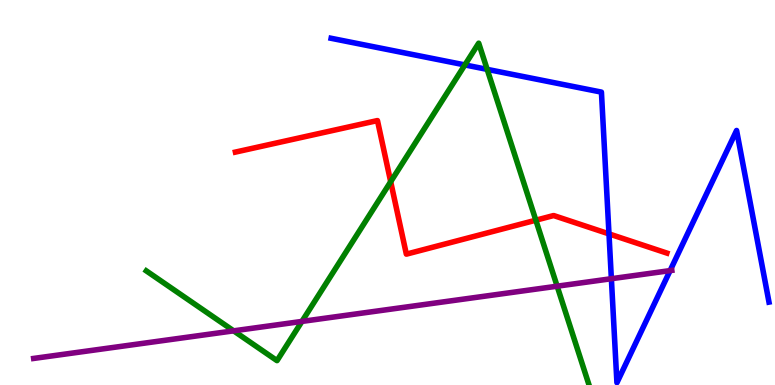[{'lines': ['blue', 'red'], 'intersections': [{'x': 7.86, 'y': 3.92}]}, {'lines': ['green', 'red'], 'intersections': [{'x': 5.04, 'y': 5.28}, {'x': 6.91, 'y': 4.28}]}, {'lines': ['purple', 'red'], 'intersections': []}, {'lines': ['blue', 'green'], 'intersections': [{'x': 6.0, 'y': 8.31}, {'x': 6.29, 'y': 8.2}]}, {'lines': ['blue', 'purple'], 'intersections': [{'x': 7.89, 'y': 2.76}, {'x': 8.65, 'y': 2.97}]}, {'lines': ['green', 'purple'], 'intersections': [{'x': 3.01, 'y': 1.41}, {'x': 3.9, 'y': 1.65}, {'x': 7.19, 'y': 2.57}]}]